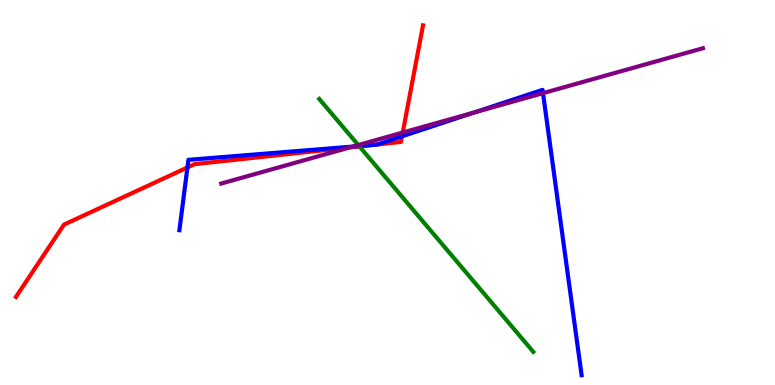[{'lines': ['blue', 'red'], 'intersections': [{'x': 2.42, 'y': 5.65}, {'x': 4.8, 'y': 6.23}, {'x': 4.87, 'y': 6.25}, {'x': 5.19, 'y': 6.46}]}, {'lines': ['green', 'red'], 'intersections': [{'x': 4.64, 'y': 6.2}]}, {'lines': ['purple', 'red'], 'intersections': [{'x': 4.51, 'y': 6.17}, {'x': 5.2, 'y': 6.56}]}, {'lines': ['blue', 'green'], 'intersections': [{'x': 4.63, 'y': 6.21}]}, {'lines': ['blue', 'purple'], 'intersections': [{'x': 4.55, 'y': 6.19}, {'x': 6.11, 'y': 7.08}, {'x': 7.01, 'y': 7.58}]}, {'lines': ['green', 'purple'], 'intersections': [{'x': 4.62, 'y': 6.23}]}]